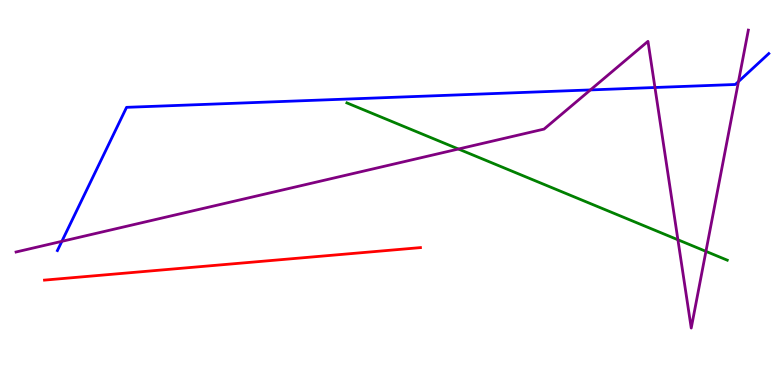[{'lines': ['blue', 'red'], 'intersections': []}, {'lines': ['green', 'red'], 'intersections': []}, {'lines': ['purple', 'red'], 'intersections': []}, {'lines': ['blue', 'green'], 'intersections': []}, {'lines': ['blue', 'purple'], 'intersections': [{'x': 0.798, 'y': 3.73}, {'x': 7.62, 'y': 7.66}, {'x': 8.45, 'y': 7.73}, {'x': 9.53, 'y': 7.88}]}, {'lines': ['green', 'purple'], 'intersections': [{'x': 5.92, 'y': 6.13}, {'x': 8.75, 'y': 3.77}, {'x': 9.11, 'y': 3.47}]}]